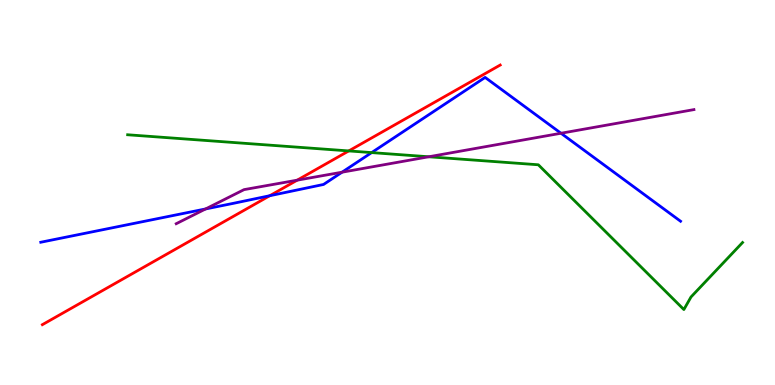[{'lines': ['blue', 'red'], 'intersections': [{'x': 3.48, 'y': 4.92}]}, {'lines': ['green', 'red'], 'intersections': [{'x': 4.5, 'y': 6.08}]}, {'lines': ['purple', 'red'], 'intersections': [{'x': 3.83, 'y': 5.32}]}, {'lines': ['blue', 'green'], 'intersections': [{'x': 4.8, 'y': 6.04}]}, {'lines': ['blue', 'purple'], 'intersections': [{'x': 2.65, 'y': 4.57}, {'x': 4.41, 'y': 5.53}, {'x': 7.24, 'y': 6.54}]}, {'lines': ['green', 'purple'], 'intersections': [{'x': 5.53, 'y': 5.93}]}]